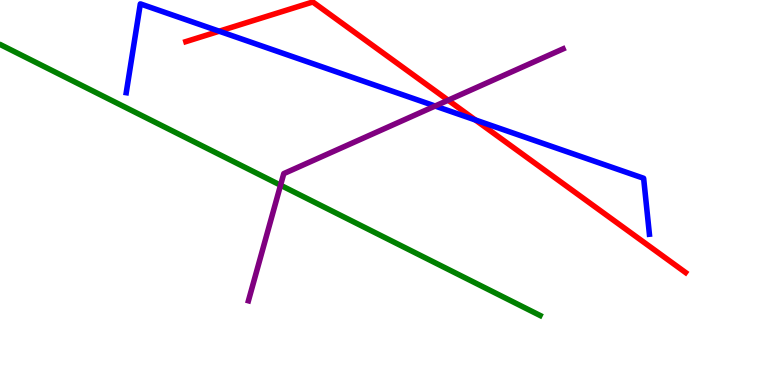[{'lines': ['blue', 'red'], 'intersections': [{'x': 2.83, 'y': 9.19}, {'x': 6.13, 'y': 6.88}]}, {'lines': ['green', 'red'], 'intersections': []}, {'lines': ['purple', 'red'], 'intersections': [{'x': 5.78, 'y': 7.4}]}, {'lines': ['blue', 'green'], 'intersections': []}, {'lines': ['blue', 'purple'], 'intersections': [{'x': 5.61, 'y': 7.25}]}, {'lines': ['green', 'purple'], 'intersections': [{'x': 3.62, 'y': 5.19}]}]